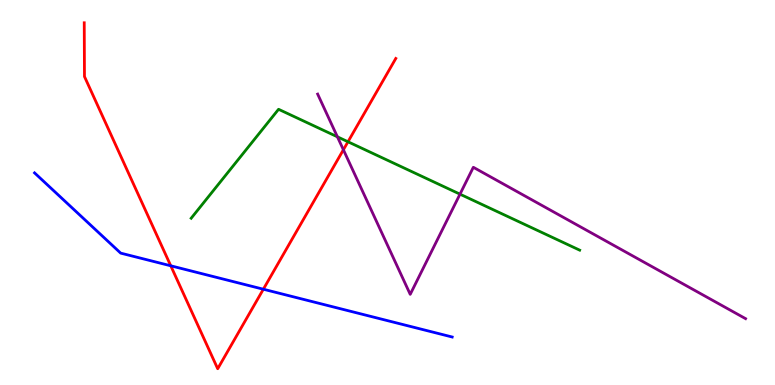[{'lines': ['blue', 'red'], 'intersections': [{'x': 2.2, 'y': 3.1}, {'x': 3.4, 'y': 2.49}]}, {'lines': ['green', 'red'], 'intersections': [{'x': 4.49, 'y': 6.32}]}, {'lines': ['purple', 'red'], 'intersections': [{'x': 4.43, 'y': 6.11}]}, {'lines': ['blue', 'green'], 'intersections': []}, {'lines': ['blue', 'purple'], 'intersections': []}, {'lines': ['green', 'purple'], 'intersections': [{'x': 4.35, 'y': 6.45}, {'x': 5.94, 'y': 4.96}]}]